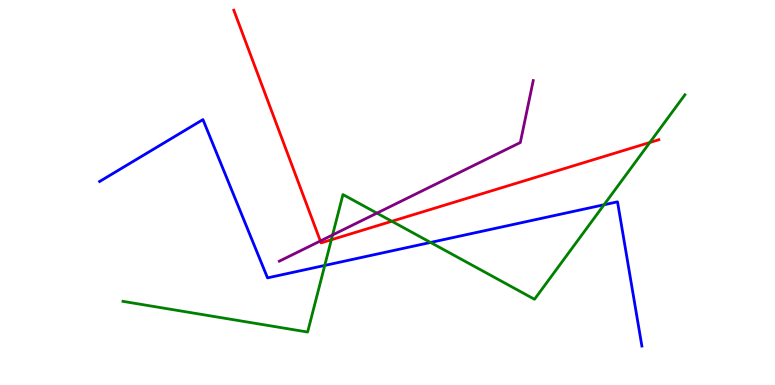[{'lines': ['blue', 'red'], 'intersections': []}, {'lines': ['green', 'red'], 'intersections': [{'x': 4.28, 'y': 3.77}, {'x': 5.06, 'y': 4.25}, {'x': 8.38, 'y': 6.3}]}, {'lines': ['purple', 'red'], 'intersections': [{'x': 4.13, 'y': 3.74}]}, {'lines': ['blue', 'green'], 'intersections': [{'x': 4.19, 'y': 3.11}, {'x': 5.56, 'y': 3.7}, {'x': 7.79, 'y': 4.68}]}, {'lines': ['blue', 'purple'], 'intersections': []}, {'lines': ['green', 'purple'], 'intersections': [{'x': 4.29, 'y': 3.9}, {'x': 4.86, 'y': 4.46}]}]